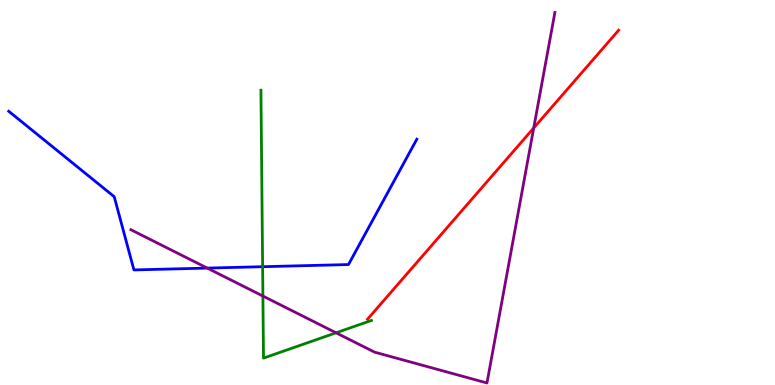[{'lines': ['blue', 'red'], 'intersections': []}, {'lines': ['green', 'red'], 'intersections': []}, {'lines': ['purple', 'red'], 'intersections': [{'x': 6.89, 'y': 6.68}]}, {'lines': ['blue', 'green'], 'intersections': [{'x': 3.39, 'y': 3.07}]}, {'lines': ['blue', 'purple'], 'intersections': [{'x': 2.67, 'y': 3.04}]}, {'lines': ['green', 'purple'], 'intersections': [{'x': 3.39, 'y': 2.31}, {'x': 4.34, 'y': 1.36}]}]